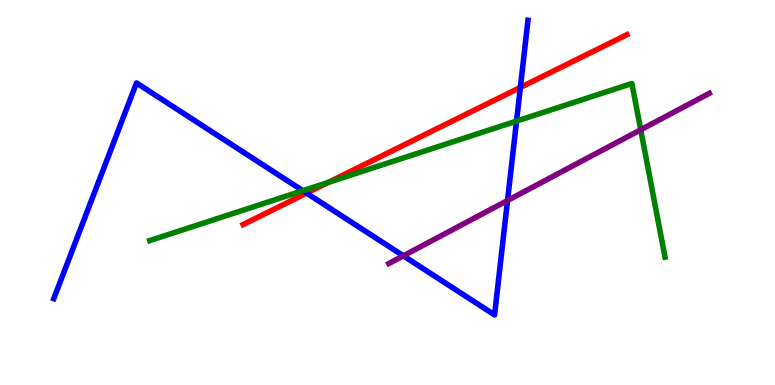[{'lines': ['blue', 'red'], 'intersections': [{'x': 3.96, 'y': 4.98}, {'x': 6.71, 'y': 7.73}]}, {'lines': ['green', 'red'], 'intersections': [{'x': 4.24, 'y': 5.26}]}, {'lines': ['purple', 'red'], 'intersections': []}, {'lines': ['blue', 'green'], 'intersections': [{'x': 3.91, 'y': 5.05}, {'x': 6.67, 'y': 6.85}]}, {'lines': ['blue', 'purple'], 'intersections': [{'x': 5.2, 'y': 3.36}, {'x': 6.55, 'y': 4.79}]}, {'lines': ['green', 'purple'], 'intersections': [{'x': 8.27, 'y': 6.63}]}]